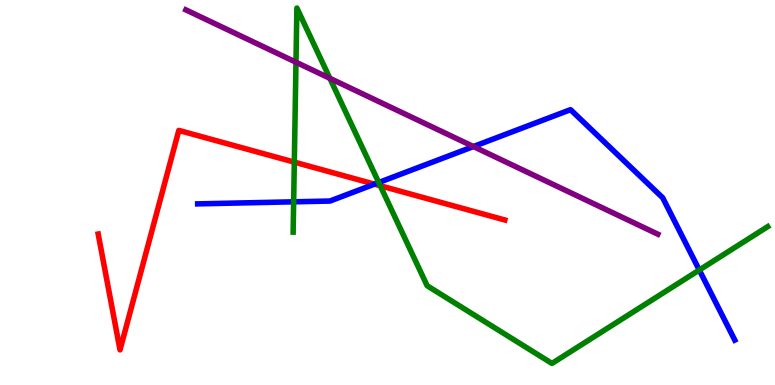[{'lines': ['blue', 'red'], 'intersections': [{'x': 4.83, 'y': 5.22}]}, {'lines': ['green', 'red'], 'intersections': [{'x': 3.8, 'y': 5.79}, {'x': 4.91, 'y': 5.18}]}, {'lines': ['purple', 'red'], 'intersections': []}, {'lines': ['blue', 'green'], 'intersections': [{'x': 3.79, 'y': 4.76}, {'x': 4.89, 'y': 5.26}, {'x': 9.02, 'y': 2.99}]}, {'lines': ['blue', 'purple'], 'intersections': [{'x': 6.11, 'y': 6.19}]}, {'lines': ['green', 'purple'], 'intersections': [{'x': 3.82, 'y': 8.38}, {'x': 4.26, 'y': 7.97}]}]